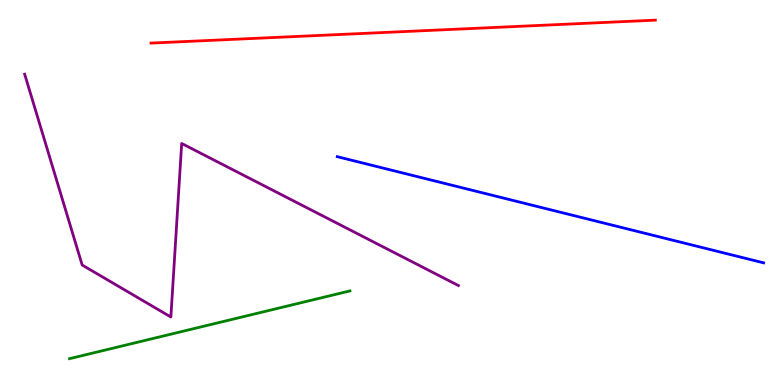[{'lines': ['blue', 'red'], 'intersections': []}, {'lines': ['green', 'red'], 'intersections': []}, {'lines': ['purple', 'red'], 'intersections': []}, {'lines': ['blue', 'green'], 'intersections': []}, {'lines': ['blue', 'purple'], 'intersections': []}, {'lines': ['green', 'purple'], 'intersections': []}]